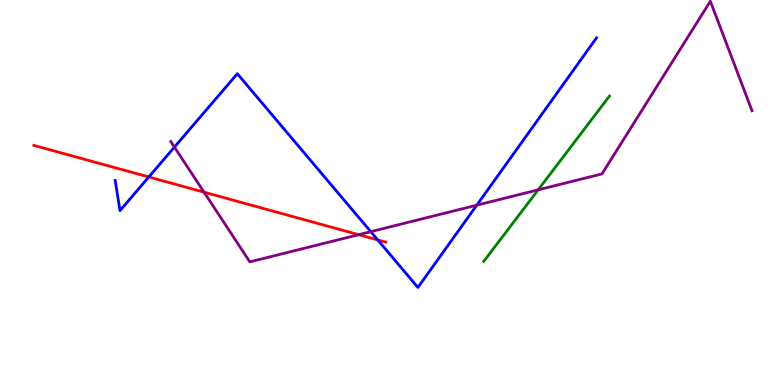[{'lines': ['blue', 'red'], 'intersections': [{'x': 1.92, 'y': 5.4}, {'x': 4.87, 'y': 3.77}]}, {'lines': ['green', 'red'], 'intersections': []}, {'lines': ['purple', 'red'], 'intersections': [{'x': 2.63, 'y': 5.01}, {'x': 4.63, 'y': 3.9}]}, {'lines': ['blue', 'green'], 'intersections': []}, {'lines': ['blue', 'purple'], 'intersections': [{'x': 2.25, 'y': 6.18}, {'x': 4.78, 'y': 3.98}, {'x': 6.15, 'y': 4.67}]}, {'lines': ['green', 'purple'], 'intersections': [{'x': 6.94, 'y': 5.07}]}]